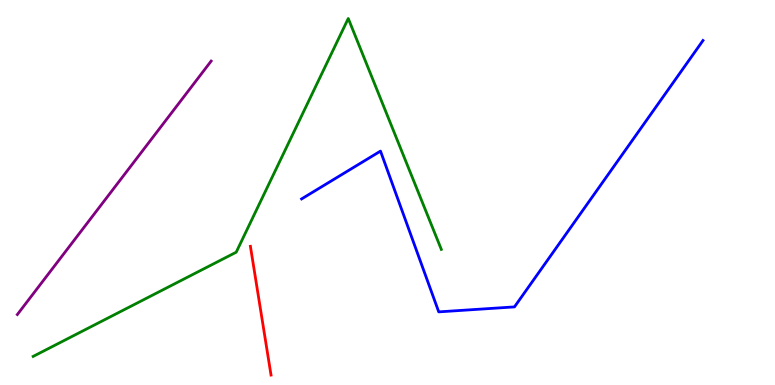[{'lines': ['blue', 'red'], 'intersections': []}, {'lines': ['green', 'red'], 'intersections': []}, {'lines': ['purple', 'red'], 'intersections': []}, {'lines': ['blue', 'green'], 'intersections': []}, {'lines': ['blue', 'purple'], 'intersections': []}, {'lines': ['green', 'purple'], 'intersections': []}]